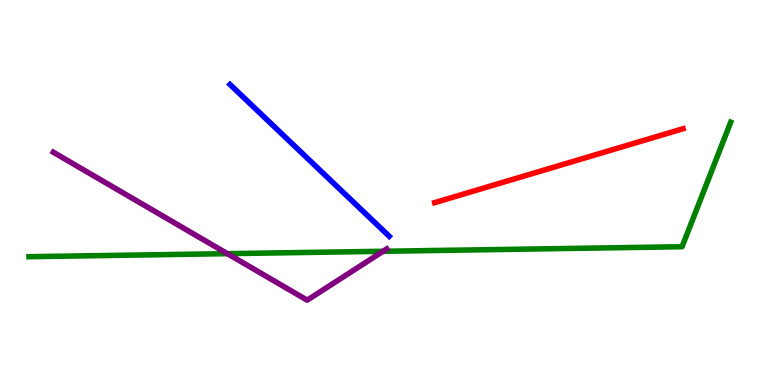[{'lines': ['blue', 'red'], 'intersections': []}, {'lines': ['green', 'red'], 'intersections': []}, {'lines': ['purple', 'red'], 'intersections': []}, {'lines': ['blue', 'green'], 'intersections': []}, {'lines': ['blue', 'purple'], 'intersections': []}, {'lines': ['green', 'purple'], 'intersections': [{'x': 2.93, 'y': 3.41}, {'x': 4.94, 'y': 3.47}]}]